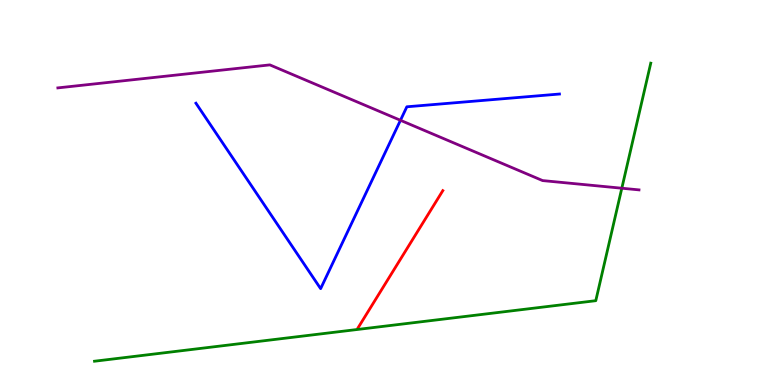[{'lines': ['blue', 'red'], 'intersections': []}, {'lines': ['green', 'red'], 'intersections': []}, {'lines': ['purple', 'red'], 'intersections': []}, {'lines': ['blue', 'green'], 'intersections': []}, {'lines': ['blue', 'purple'], 'intersections': [{'x': 5.17, 'y': 6.88}]}, {'lines': ['green', 'purple'], 'intersections': [{'x': 8.02, 'y': 5.11}]}]